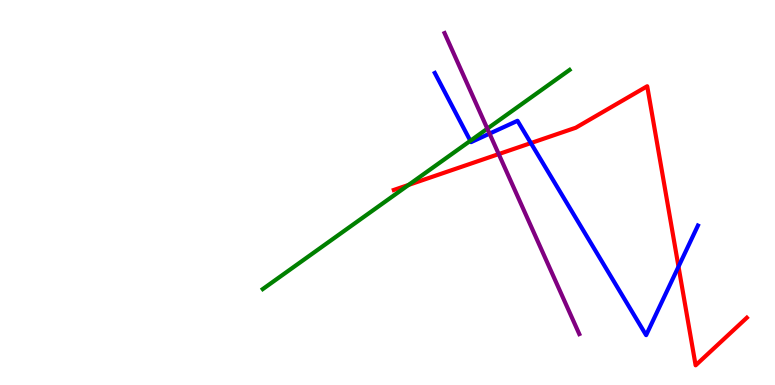[{'lines': ['blue', 'red'], 'intersections': [{'x': 6.85, 'y': 6.28}, {'x': 8.75, 'y': 3.07}]}, {'lines': ['green', 'red'], 'intersections': [{'x': 5.27, 'y': 5.2}]}, {'lines': ['purple', 'red'], 'intersections': [{'x': 6.44, 'y': 6.0}]}, {'lines': ['blue', 'green'], 'intersections': [{'x': 6.07, 'y': 6.34}]}, {'lines': ['blue', 'purple'], 'intersections': [{'x': 6.32, 'y': 6.53}]}, {'lines': ['green', 'purple'], 'intersections': [{'x': 6.29, 'y': 6.66}]}]